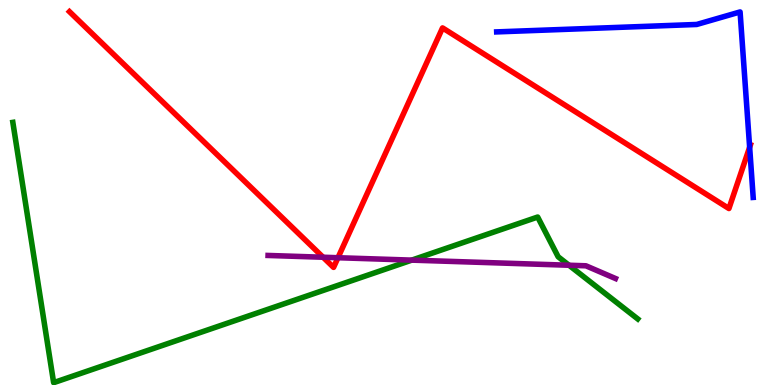[{'lines': ['blue', 'red'], 'intersections': [{'x': 9.67, 'y': 6.18}]}, {'lines': ['green', 'red'], 'intersections': []}, {'lines': ['purple', 'red'], 'intersections': [{'x': 4.17, 'y': 3.32}, {'x': 4.36, 'y': 3.31}]}, {'lines': ['blue', 'green'], 'intersections': []}, {'lines': ['blue', 'purple'], 'intersections': []}, {'lines': ['green', 'purple'], 'intersections': [{'x': 5.31, 'y': 3.24}, {'x': 7.34, 'y': 3.11}]}]